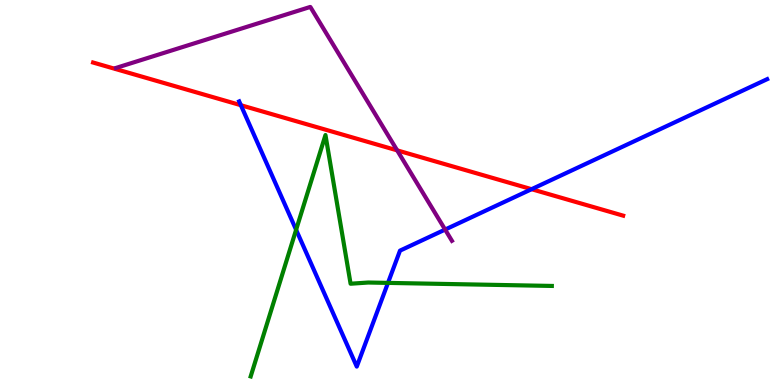[{'lines': ['blue', 'red'], 'intersections': [{'x': 3.11, 'y': 7.27}, {'x': 6.86, 'y': 5.09}]}, {'lines': ['green', 'red'], 'intersections': []}, {'lines': ['purple', 'red'], 'intersections': [{'x': 5.12, 'y': 6.09}]}, {'lines': ['blue', 'green'], 'intersections': [{'x': 3.82, 'y': 4.03}, {'x': 5.01, 'y': 2.65}]}, {'lines': ['blue', 'purple'], 'intersections': [{'x': 5.74, 'y': 4.04}]}, {'lines': ['green', 'purple'], 'intersections': []}]